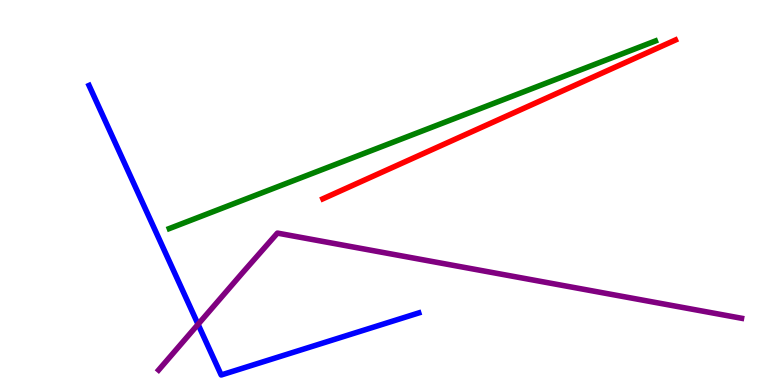[{'lines': ['blue', 'red'], 'intersections': []}, {'lines': ['green', 'red'], 'intersections': []}, {'lines': ['purple', 'red'], 'intersections': []}, {'lines': ['blue', 'green'], 'intersections': []}, {'lines': ['blue', 'purple'], 'intersections': [{'x': 2.56, 'y': 1.58}]}, {'lines': ['green', 'purple'], 'intersections': []}]